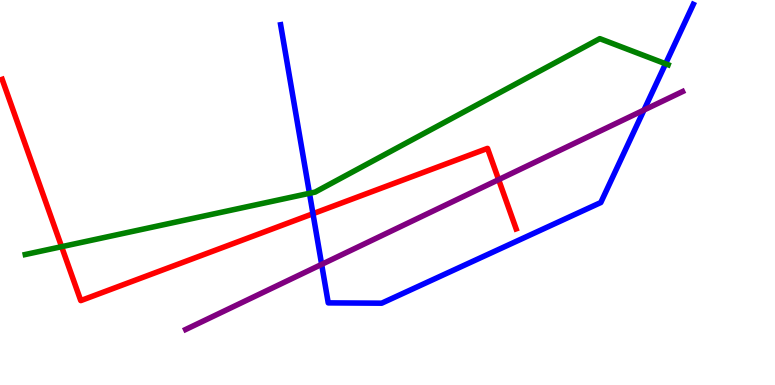[{'lines': ['blue', 'red'], 'intersections': [{'x': 4.04, 'y': 4.45}]}, {'lines': ['green', 'red'], 'intersections': [{'x': 0.795, 'y': 3.59}]}, {'lines': ['purple', 'red'], 'intersections': [{'x': 6.43, 'y': 5.33}]}, {'lines': ['blue', 'green'], 'intersections': [{'x': 3.99, 'y': 4.98}, {'x': 8.59, 'y': 8.34}]}, {'lines': ['blue', 'purple'], 'intersections': [{'x': 4.15, 'y': 3.13}, {'x': 8.31, 'y': 7.14}]}, {'lines': ['green', 'purple'], 'intersections': []}]